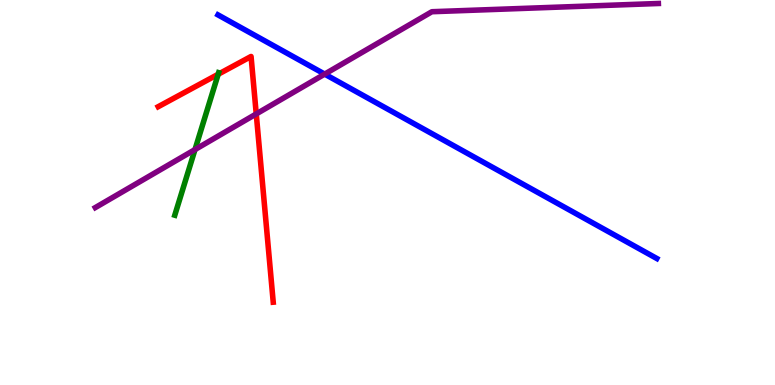[{'lines': ['blue', 'red'], 'intersections': []}, {'lines': ['green', 'red'], 'intersections': [{'x': 2.82, 'y': 8.07}]}, {'lines': ['purple', 'red'], 'intersections': [{'x': 3.31, 'y': 7.04}]}, {'lines': ['blue', 'green'], 'intersections': []}, {'lines': ['blue', 'purple'], 'intersections': [{'x': 4.19, 'y': 8.07}]}, {'lines': ['green', 'purple'], 'intersections': [{'x': 2.52, 'y': 6.11}]}]